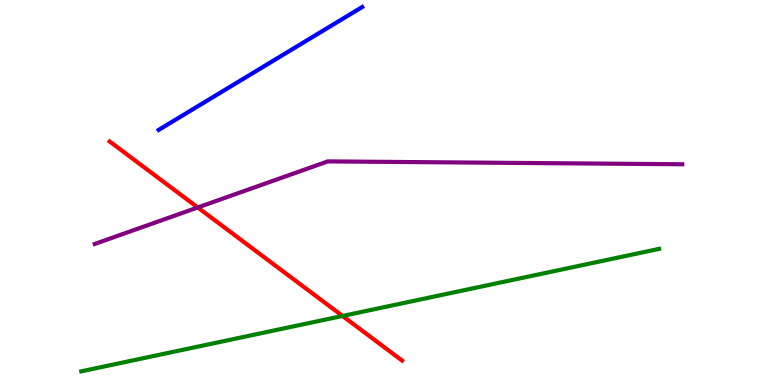[{'lines': ['blue', 'red'], 'intersections': []}, {'lines': ['green', 'red'], 'intersections': [{'x': 4.42, 'y': 1.79}]}, {'lines': ['purple', 'red'], 'intersections': [{'x': 2.55, 'y': 4.61}]}, {'lines': ['blue', 'green'], 'intersections': []}, {'lines': ['blue', 'purple'], 'intersections': []}, {'lines': ['green', 'purple'], 'intersections': []}]